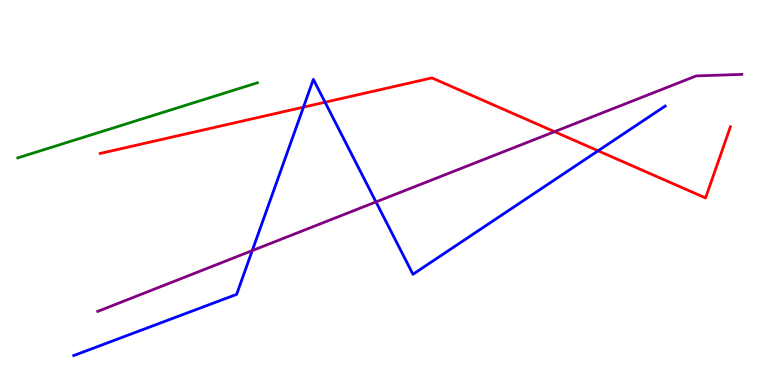[{'lines': ['blue', 'red'], 'intersections': [{'x': 3.92, 'y': 7.22}, {'x': 4.19, 'y': 7.34}, {'x': 7.72, 'y': 6.08}]}, {'lines': ['green', 'red'], 'intersections': []}, {'lines': ['purple', 'red'], 'intersections': [{'x': 7.15, 'y': 6.58}]}, {'lines': ['blue', 'green'], 'intersections': []}, {'lines': ['blue', 'purple'], 'intersections': [{'x': 3.25, 'y': 3.49}, {'x': 4.85, 'y': 4.76}]}, {'lines': ['green', 'purple'], 'intersections': []}]